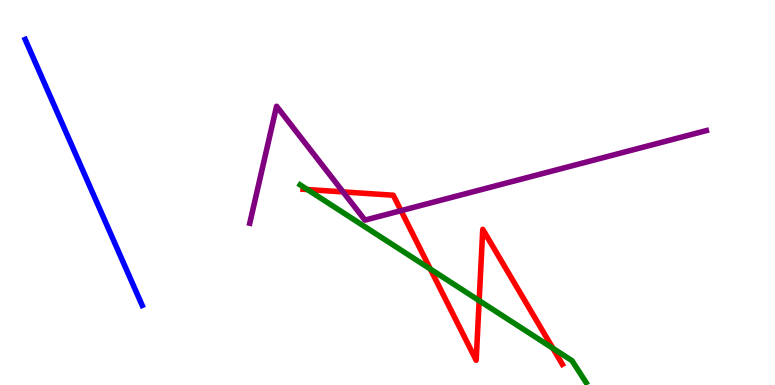[{'lines': ['blue', 'red'], 'intersections': []}, {'lines': ['green', 'red'], 'intersections': [{'x': 3.97, 'y': 5.08}, {'x': 5.55, 'y': 3.01}, {'x': 6.18, 'y': 2.19}, {'x': 7.13, 'y': 0.953}]}, {'lines': ['purple', 'red'], 'intersections': [{'x': 4.43, 'y': 5.02}, {'x': 5.17, 'y': 4.53}]}, {'lines': ['blue', 'green'], 'intersections': []}, {'lines': ['blue', 'purple'], 'intersections': []}, {'lines': ['green', 'purple'], 'intersections': []}]